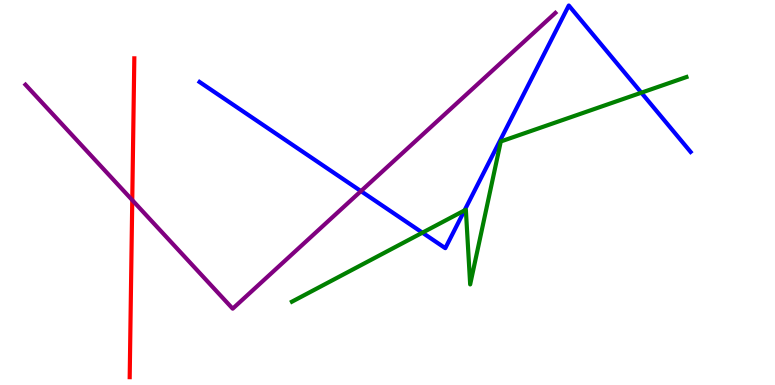[{'lines': ['blue', 'red'], 'intersections': []}, {'lines': ['green', 'red'], 'intersections': []}, {'lines': ['purple', 'red'], 'intersections': [{'x': 1.71, 'y': 4.8}]}, {'lines': ['blue', 'green'], 'intersections': [{'x': 5.45, 'y': 3.96}, {'x': 5.99, 'y': 4.53}, {'x': 8.28, 'y': 7.59}]}, {'lines': ['blue', 'purple'], 'intersections': [{'x': 4.66, 'y': 5.04}]}, {'lines': ['green', 'purple'], 'intersections': []}]